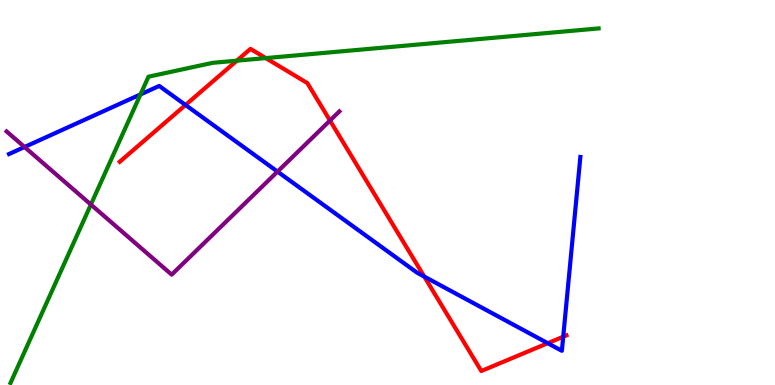[{'lines': ['blue', 'red'], 'intersections': [{'x': 2.39, 'y': 7.27}, {'x': 5.47, 'y': 2.82}, {'x': 7.07, 'y': 1.09}, {'x': 7.27, 'y': 1.25}]}, {'lines': ['green', 'red'], 'intersections': [{'x': 3.06, 'y': 8.42}, {'x': 3.43, 'y': 8.49}]}, {'lines': ['purple', 'red'], 'intersections': [{'x': 4.26, 'y': 6.87}]}, {'lines': ['blue', 'green'], 'intersections': [{'x': 1.81, 'y': 7.55}]}, {'lines': ['blue', 'purple'], 'intersections': [{'x': 0.317, 'y': 6.18}, {'x': 3.58, 'y': 5.54}]}, {'lines': ['green', 'purple'], 'intersections': [{'x': 1.17, 'y': 4.69}]}]